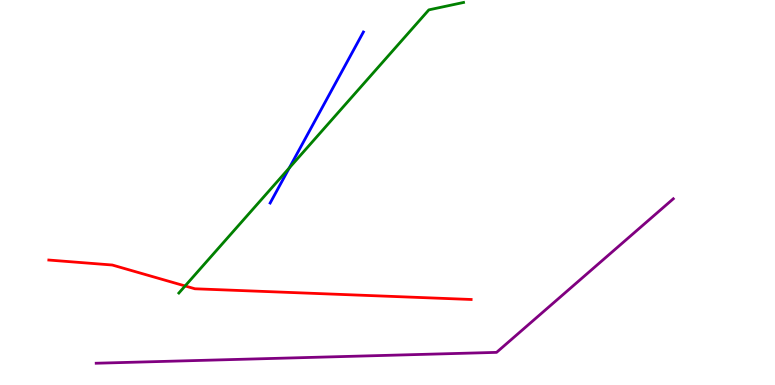[{'lines': ['blue', 'red'], 'intersections': []}, {'lines': ['green', 'red'], 'intersections': [{'x': 2.39, 'y': 2.57}]}, {'lines': ['purple', 'red'], 'intersections': []}, {'lines': ['blue', 'green'], 'intersections': [{'x': 3.73, 'y': 5.64}]}, {'lines': ['blue', 'purple'], 'intersections': []}, {'lines': ['green', 'purple'], 'intersections': []}]